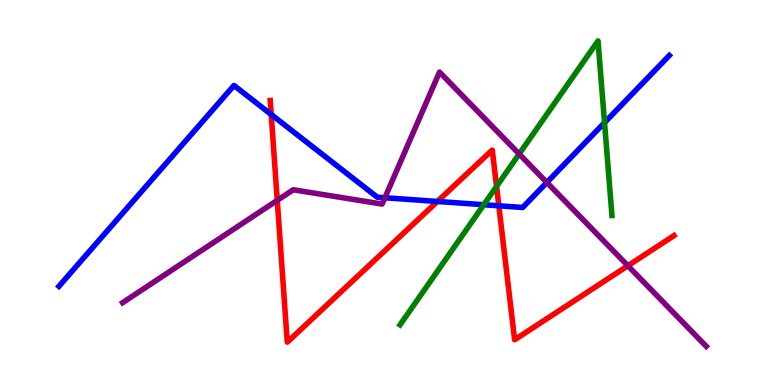[{'lines': ['blue', 'red'], 'intersections': [{'x': 3.5, 'y': 7.03}, {'x': 5.64, 'y': 4.77}, {'x': 6.44, 'y': 4.65}]}, {'lines': ['green', 'red'], 'intersections': [{'x': 6.41, 'y': 5.16}]}, {'lines': ['purple', 'red'], 'intersections': [{'x': 3.58, 'y': 4.8}, {'x': 8.1, 'y': 3.1}]}, {'lines': ['blue', 'green'], 'intersections': [{'x': 6.24, 'y': 4.68}, {'x': 7.8, 'y': 6.81}]}, {'lines': ['blue', 'purple'], 'intersections': [{'x': 4.97, 'y': 4.86}, {'x': 7.06, 'y': 5.26}]}, {'lines': ['green', 'purple'], 'intersections': [{'x': 6.7, 'y': 6.0}]}]